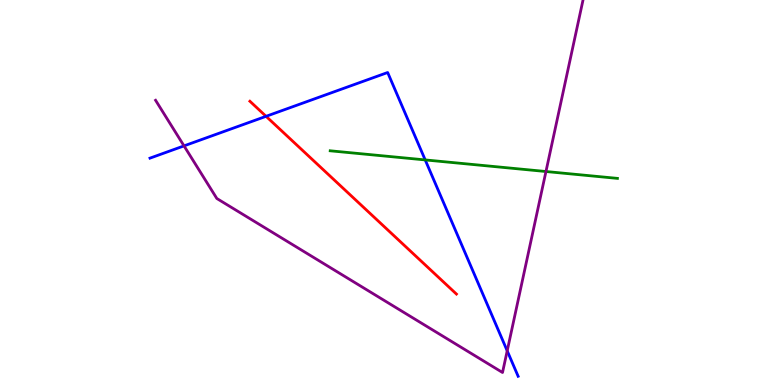[{'lines': ['blue', 'red'], 'intersections': [{'x': 3.43, 'y': 6.98}]}, {'lines': ['green', 'red'], 'intersections': []}, {'lines': ['purple', 'red'], 'intersections': []}, {'lines': ['blue', 'green'], 'intersections': [{'x': 5.49, 'y': 5.85}]}, {'lines': ['blue', 'purple'], 'intersections': [{'x': 2.37, 'y': 6.21}, {'x': 6.54, 'y': 0.888}]}, {'lines': ['green', 'purple'], 'intersections': [{'x': 7.04, 'y': 5.55}]}]